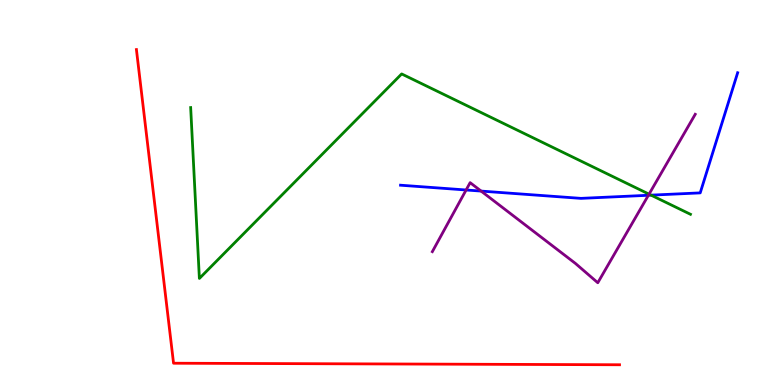[{'lines': ['blue', 'red'], 'intersections': []}, {'lines': ['green', 'red'], 'intersections': []}, {'lines': ['purple', 'red'], 'intersections': []}, {'lines': ['blue', 'green'], 'intersections': [{'x': 8.4, 'y': 4.93}]}, {'lines': ['blue', 'purple'], 'intersections': [{'x': 6.01, 'y': 5.07}, {'x': 6.21, 'y': 5.04}, {'x': 8.37, 'y': 4.93}]}, {'lines': ['green', 'purple'], 'intersections': [{'x': 8.37, 'y': 4.96}]}]